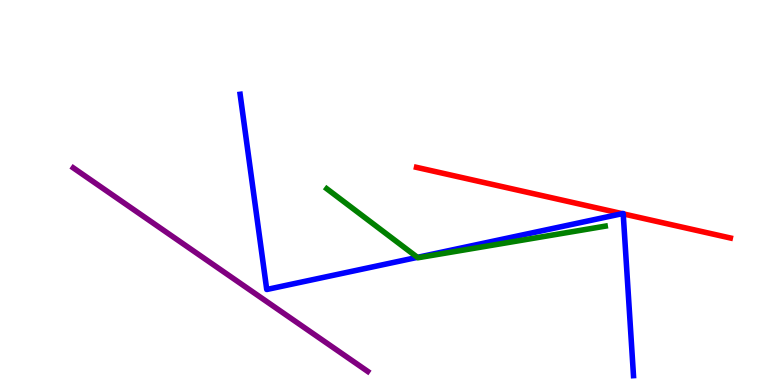[{'lines': ['blue', 'red'], 'intersections': [{'x': 8.03, 'y': 4.45}, {'x': 8.04, 'y': 4.45}]}, {'lines': ['green', 'red'], 'intersections': []}, {'lines': ['purple', 'red'], 'intersections': []}, {'lines': ['blue', 'green'], 'intersections': [{'x': 5.39, 'y': 3.32}]}, {'lines': ['blue', 'purple'], 'intersections': []}, {'lines': ['green', 'purple'], 'intersections': []}]